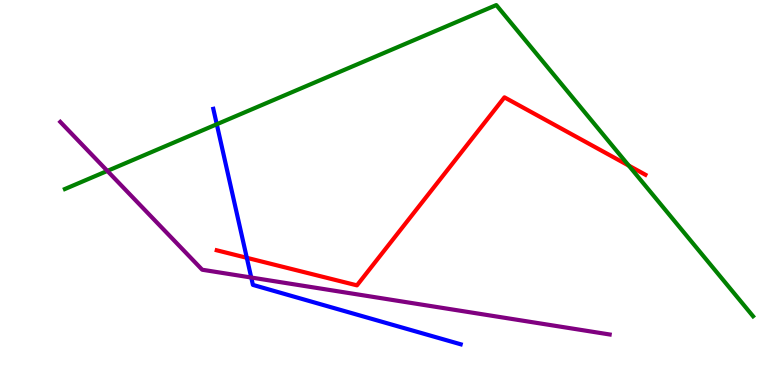[{'lines': ['blue', 'red'], 'intersections': [{'x': 3.18, 'y': 3.3}]}, {'lines': ['green', 'red'], 'intersections': [{'x': 8.11, 'y': 5.7}]}, {'lines': ['purple', 'red'], 'intersections': []}, {'lines': ['blue', 'green'], 'intersections': [{'x': 2.8, 'y': 6.77}]}, {'lines': ['blue', 'purple'], 'intersections': [{'x': 3.24, 'y': 2.79}]}, {'lines': ['green', 'purple'], 'intersections': [{'x': 1.39, 'y': 5.56}]}]